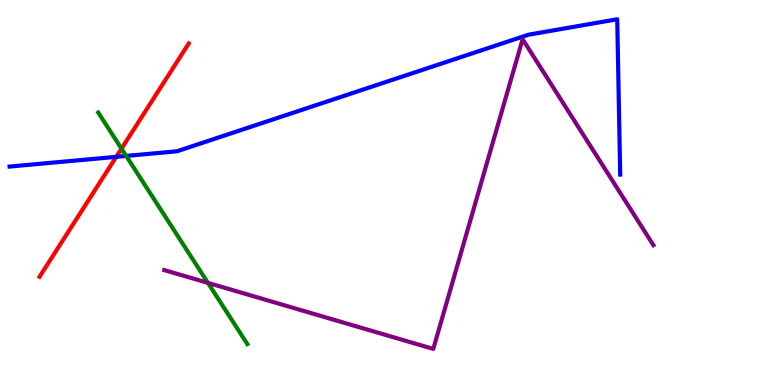[{'lines': ['blue', 'red'], 'intersections': [{'x': 1.5, 'y': 5.93}]}, {'lines': ['green', 'red'], 'intersections': [{'x': 1.57, 'y': 6.14}]}, {'lines': ['purple', 'red'], 'intersections': []}, {'lines': ['blue', 'green'], 'intersections': [{'x': 1.63, 'y': 5.95}]}, {'lines': ['blue', 'purple'], 'intersections': []}, {'lines': ['green', 'purple'], 'intersections': [{'x': 2.68, 'y': 2.65}]}]